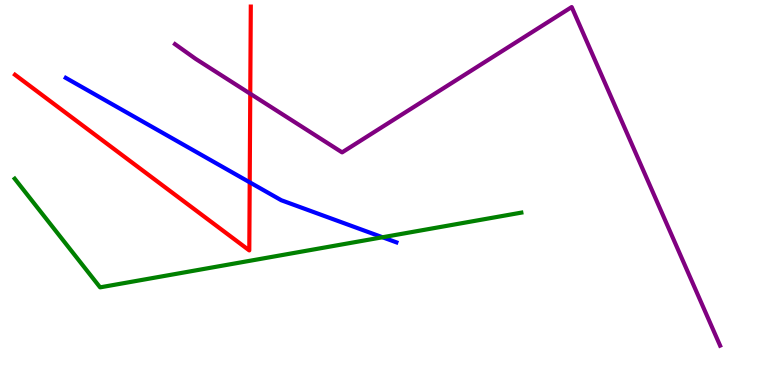[{'lines': ['blue', 'red'], 'intersections': [{'x': 3.22, 'y': 5.26}]}, {'lines': ['green', 'red'], 'intersections': []}, {'lines': ['purple', 'red'], 'intersections': [{'x': 3.23, 'y': 7.56}]}, {'lines': ['blue', 'green'], 'intersections': [{'x': 4.94, 'y': 3.84}]}, {'lines': ['blue', 'purple'], 'intersections': []}, {'lines': ['green', 'purple'], 'intersections': []}]